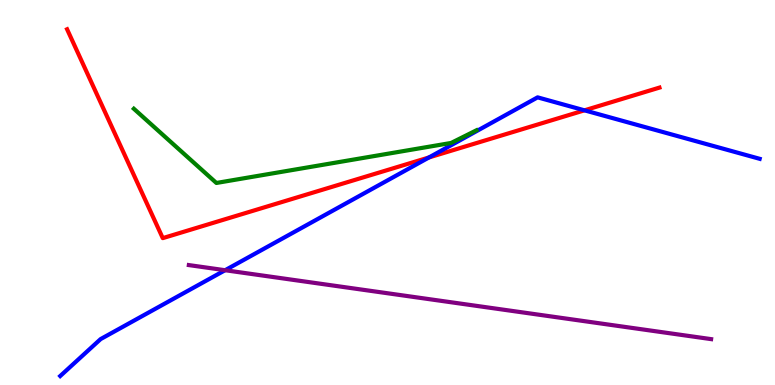[{'lines': ['blue', 'red'], 'intersections': [{'x': 5.53, 'y': 5.91}, {'x': 7.54, 'y': 7.13}]}, {'lines': ['green', 'red'], 'intersections': []}, {'lines': ['purple', 'red'], 'intersections': []}, {'lines': ['blue', 'green'], 'intersections': []}, {'lines': ['blue', 'purple'], 'intersections': [{'x': 2.9, 'y': 2.98}]}, {'lines': ['green', 'purple'], 'intersections': []}]